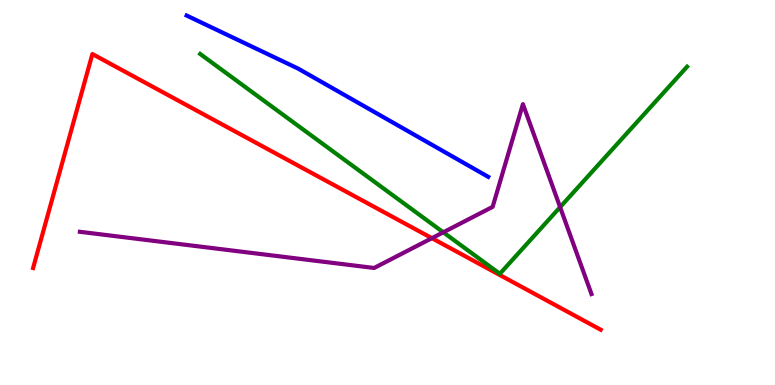[{'lines': ['blue', 'red'], 'intersections': []}, {'lines': ['green', 'red'], 'intersections': []}, {'lines': ['purple', 'red'], 'intersections': [{'x': 5.57, 'y': 3.81}]}, {'lines': ['blue', 'green'], 'intersections': []}, {'lines': ['blue', 'purple'], 'intersections': []}, {'lines': ['green', 'purple'], 'intersections': [{'x': 5.72, 'y': 3.97}, {'x': 7.23, 'y': 4.62}]}]